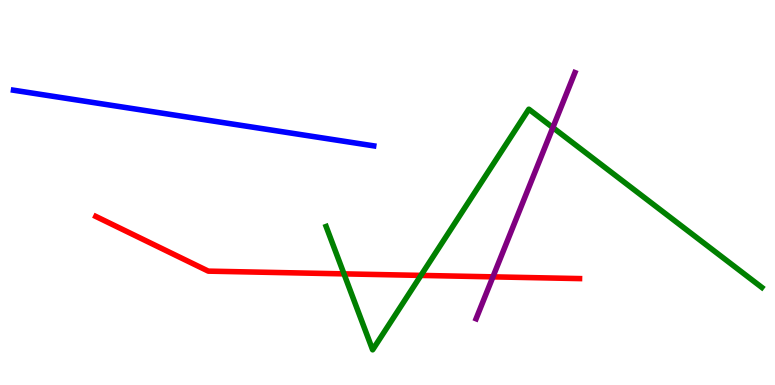[{'lines': ['blue', 'red'], 'intersections': []}, {'lines': ['green', 'red'], 'intersections': [{'x': 4.44, 'y': 2.89}, {'x': 5.43, 'y': 2.85}]}, {'lines': ['purple', 'red'], 'intersections': [{'x': 6.36, 'y': 2.81}]}, {'lines': ['blue', 'green'], 'intersections': []}, {'lines': ['blue', 'purple'], 'intersections': []}, {'lines': ['green', 'purple'], 'intersections': [{'x': 7.13, 'y': 6.69}]}]